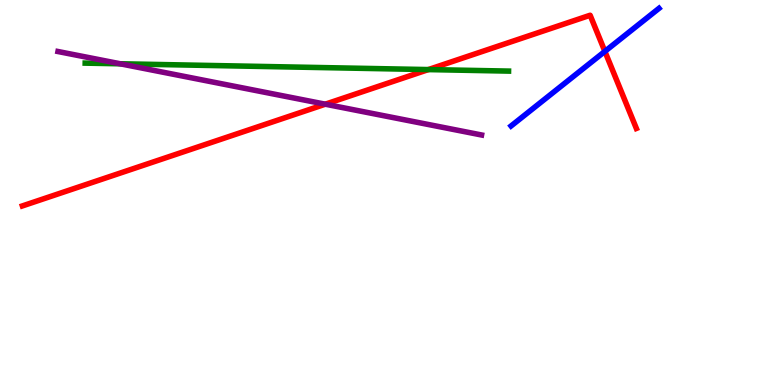[{'lines': ['blue', 'red'], 'intersections': [{'x': 7.81, 'y': 8.67}]}, {'lines': ['green', 'red'], 'intersections': [{'x': 5.53, 'y': 8.19}]}, {'lines': ['purple', 'red'], 'intersections': [{'x': 4.2, 'y': 7.29}]}, {'lines': ['blue', 'green'], 'intersections': []}, {'lines': ['blue', 'purple'], 'intersections': []}, {'lines': ['green', 'purple'], 'intersections': [{'x': 1.55, 'y': 8.34}]}]